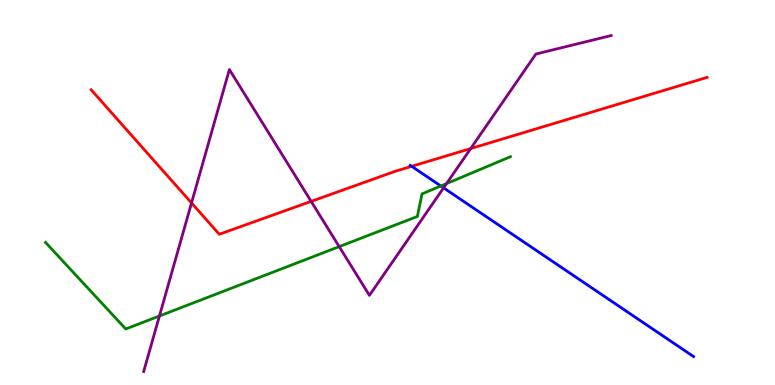[{'lines': ['blue', 'red'], 'intersections': [{'x': 5.31, 'y': 5.68}]}, {'lines': ['green', 'red'], 'intersections': []}, {'lines': ['purple', 'red'], 'intersections': [{'x': 2.47, 'y': 4.73}, {'x': 4.01, 'y': 4.77}, {'x': 6.07, 'y': 6.14}]}, {'lines': ['blue', 'green'], 'intersections': [{'x': 5.69, 'y': 5.17}]}, {'lines': ['blue', 'purple'], 'intersections': [{'x': 5.72, 'y': 5.12}]}, {'lines': ['green', 'purple'], 'intersections': [{'x': 2.06, 'y': 1.79}, {'x': 4.38, 'y': 3.59}, {'x': 5.76, 'y': 5.23}]}]